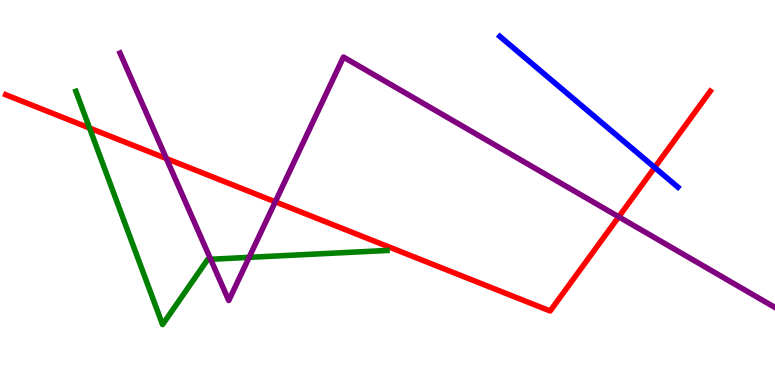[{'lines': ['blue', 'red'], 'intersections': [{'x': 8.45, 'y': 5.65}]}, {'lines': ['green', 'red'], 'intersections': [{'x': 1.16, 'y': 6.67}]}, {'lines': ['purple', 'red'], 'intersections': [{'x': 2.15, 'y': 5.88}, {'x': 3.55, 'y': 4.76}, {'x': 7.98, 'y': 4.37}]}, {'lines': ['blue', 'green'], 'intersections': []}, {'lines': ['blue', 'purple'], 'intersections': []}, {'lines': ['green', 'purple'], 'intersections': [{'x': 2.72, 'y': 3.27}, {'x': 3.21, 'y': 3.32}]}]